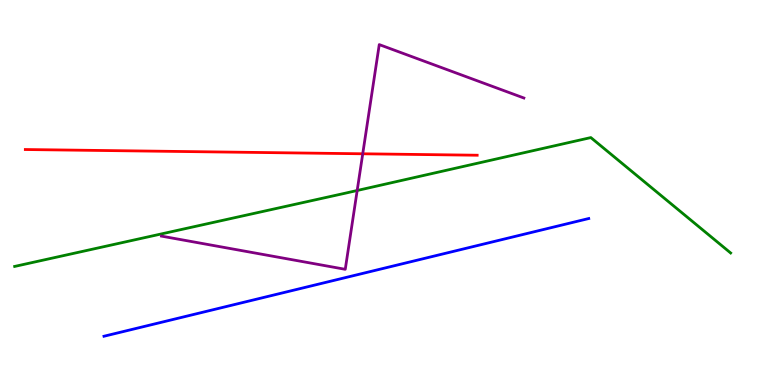[{'lines': ['blue', 'red'], 'intersections': []}, {'lines': ['green', 'red'], 'intersections': []}, {'lines': ['purple', 'red'], 'intersections': [{'x': 4.68, 'y': 6.01}]}, {'lines': ['blue', 'green'], 'intersections': []}, {'lines': ['blue', 'purple'], 'intersections': []}, {'lines': ['green', 'purple'], 'intersections': [{'x': 4.61, 'y': 5.05}]}]